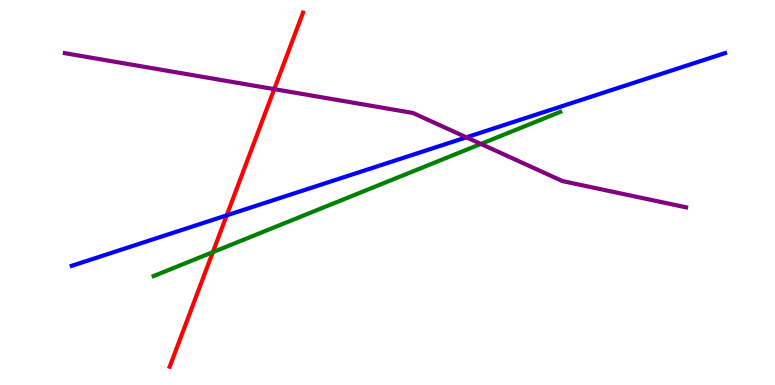[{'lines': ['blue', 'red'], 'intersections': [{'x': 2.93, 'y': 4.41}]}, {'lines': ['green', 'red'], 'intersections': [{'x': 2.75, 'y': 3.45}]}, {'lines': ['purple', 'red'], 'intersections': [{'x': 3.54, 'y': 7.68}]}, {'lines': ['blue', 'green'], 'intersections': []}, {'lines': ['blue', 'purple'], 'intersections': [{'x': 6.02, 'y': 6.43}]}, {'lines': ['green', 'purple'], 'intersections': [{'x': 6.21, 'y': 6.26}]}]